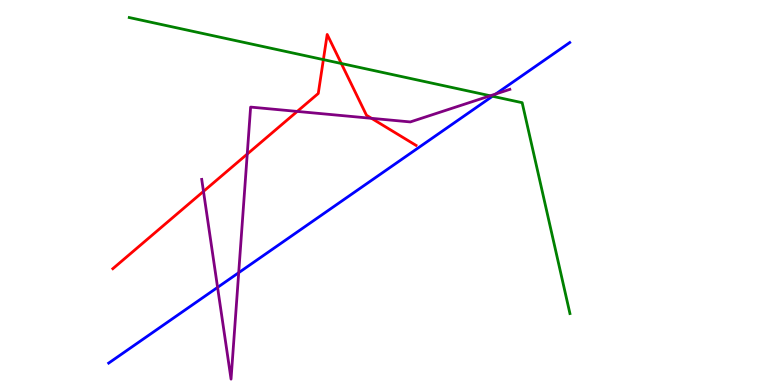[{'lines': ['blue', 'red'], 'intersections': []}, {'lines': ['green', 'red'], 'intersections': [{'x': 4.17, 'y': 8.45}, {'x': 4.4, 'y': 8.35}]}, {'lines': ['purple', 'red'], 'intersections': [{'x': 2.63, 'y': 5.03}, {'x': 3.19, 'y': 6.0}, {'x': 3.84, 'y': 7.11}, {'x': 4.79, 'y': 6.93}]}, {'lines': ['blue', 'green'], 'intersections': [{'x': 6.35, 'y': 7.5}]}, {'lines': ['blue', 'purple'], 'intersections': [{'x': 2.81, 'y': 2.54}, {'x': 3.08, 'y': 2.92}, {'x': 6.4, 'y': 7.56}]}, {'lines': ['green', 'purple'], 'intersections': [{'x': 6.33, 'y': 7.51}]}]